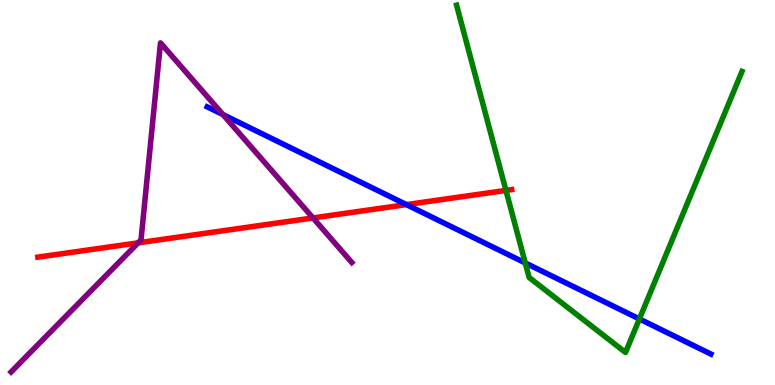[{'lines': ['blue', 'red'], 'intersections': [{'x': 5.24, 'y': 4.69}]}, {'lines': ['green', 'red'], 'intersections': [{'x': 6.53, 'y': 5.05}]}, {'lines': ['purple', 'red'], 'intersections': [{'x': 1.78, 'y': 3.69}, {'x': 4.04, 'y': 4.34}]}, {'lines': ['blue', 'green'], 'intersections': [{'x': 6.78, 'y': 3.17}, {'x': 8.25, 'y': 1.72}]}, {'lines': ['blue', 'purple'], 'intersections': [{'x': 2.88, 'y': 7.02}]}, {'lines': ['green', 'purple'], 'intersections': []}]